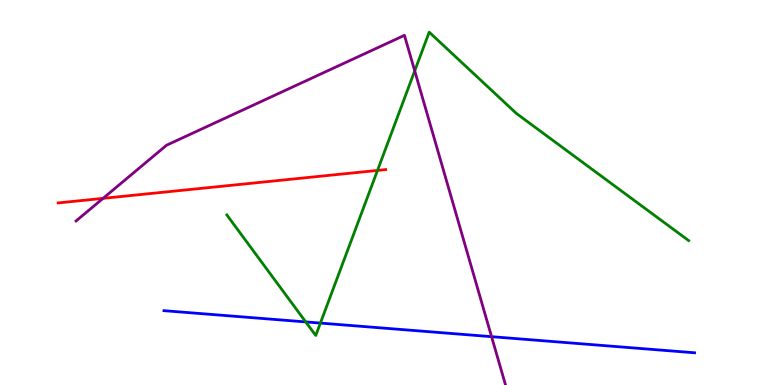[{'lines': ['blue', 'red'], 'intersections': []}, {'lines': ['green', 'red'], 'intersections': [{'x': 4.87, 'y': 5.57}]}, {'lines': ['purple', 'red'], 'intersections': [{'x': 1.33, 'y': 4.85}]}, {'lines': ['blue', 'green'], 'intersections': [{'x': 3.95, 'y': 1.64}, {'x': 4.13, 'y': 1.61}]}, {'lines': ['blue', 'purple'], 'intersections': [{'x': 6.34, 'y': 1.26}]}, {'lines': ['green', 'purple'], 'intersections': [{'x': 5.35, 'y': 8.16}]}]